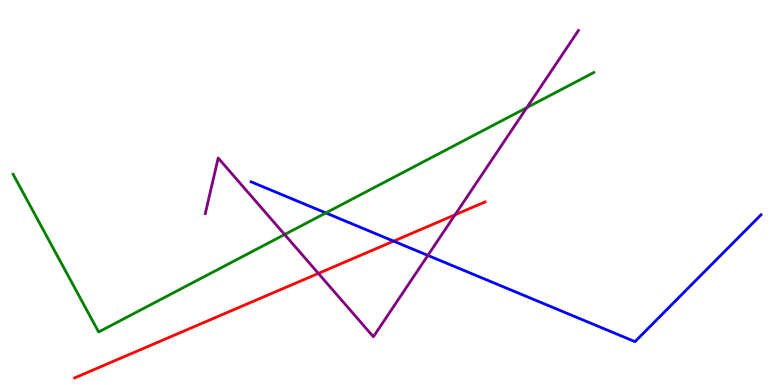[{'lines': ['blue', 'red'], 'intersections': [{'x': 5.08, 'y': 3.74}]}, {'lines': ['green', 'red'], 'intersections': []}, {'lines': ['purple', 'red'], 'intersections': [{'x': 4.11, 'y': 2.9}, {'x': 5.87, 'y': 4.42}]}, {'lines': ['blue', 'green'], 'intersections': [{'x': 4.2, 'y': 4.47}]}, {'lines': ['blue', 'purple'], 'intersections': [{'x': 5.52, 'y': 3.37}]}, {'lines': ['green', 'purple'], 'intersections': [{'x': 3.67, 'y': 3.91}, {'x': 6.8, 'y': 7.2}]}]